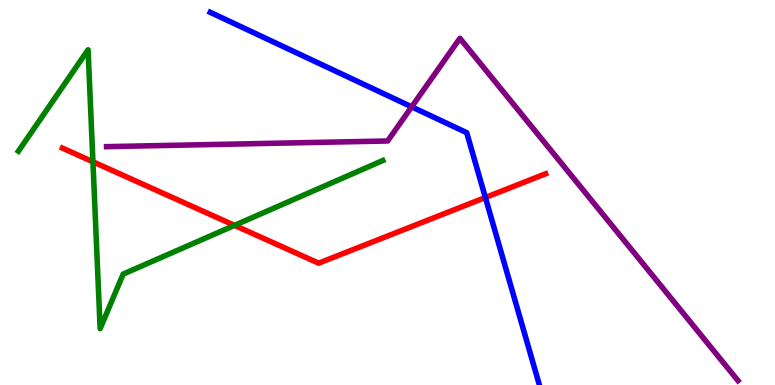[{'lines': ['blue', 'red'], 'intersections': [{'x': 6.26, 'y': 4.87}]}, {'lines': ['green', 'red'], 'intersections': [{'x': 1.2, 'y': 5.8}, {'x': 3.03, 'y': 4.15}]}, {'lines': ['purple', 'red'], 'intersections': []}, {'lines': ['blue', 'green'], 'intersections': []}, {'lines': ['blue', 'purple'], 'intersections': [{'x': 5.31, 'y': 7.22}]}, {'lines': ['green', 'purple'], 'intersections': []}]